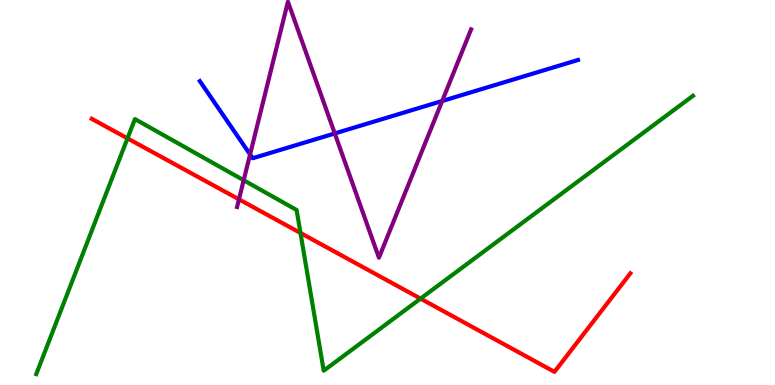[{'lines': ['blue', 'red'], 'intersections': []}, {'lines': ['green', 'red'], 'intersections': [{'x': 1.64, 'y': 6.41}, {'x': 3.88, 'y': 3.95}, {'x': 5.43, 'y': 2.24}]}, {'lines': ['purple', 'red'], 'intersections': [{'x': 3.08, 'y': 4.82}]}, {'lines': ['blue', 'green'], 'intersections': []}, {'lines': ['blue', 'purple'], 'intersections': [{'x': 3.23, 'y': 5.99}, {'x': 4.32, 'y': 6.53}, {'x': 5.71, 'y': 7.38}]}, {'lines': ['green', 'purple'], 'intersections': [{'x': 3.14, 'y': 5.32}]}]